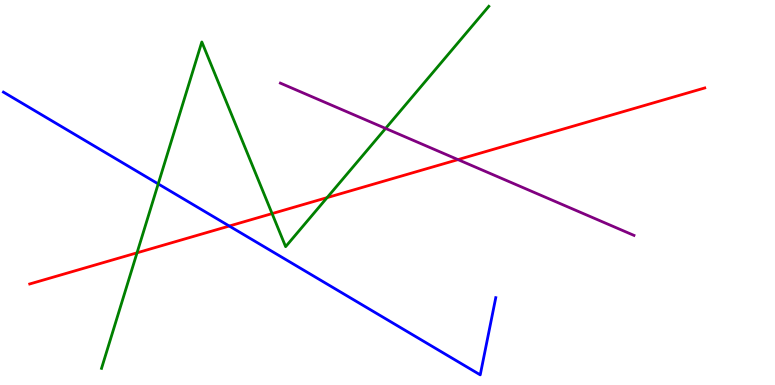[{'lines': ['blue', 'red'], 'intersections': [{'x': 2.96, 'y': 4.13}]}, {'lines': ['green', 'red'], 'intersections': [{'x': 1.77, 'y': 3.43}, {'x': 3.51, 'y': 4.45}, {'x': 4.22, 'y': 4.87}]}, {'lines': ['purple', 'red'], 'intersections': [{'x': 5.91, 'y': 5.85}]}, {'lines': ['blue', 'green'], 'intersections': [{'x': 2.04, 'y': 5.22}]}, {'lines': ['blue', 'purple'], 'intersections': []}, {'lines': ['green', 'purple'], 'intersections': [{'x': 4.98, 'y': 6.66}]}]